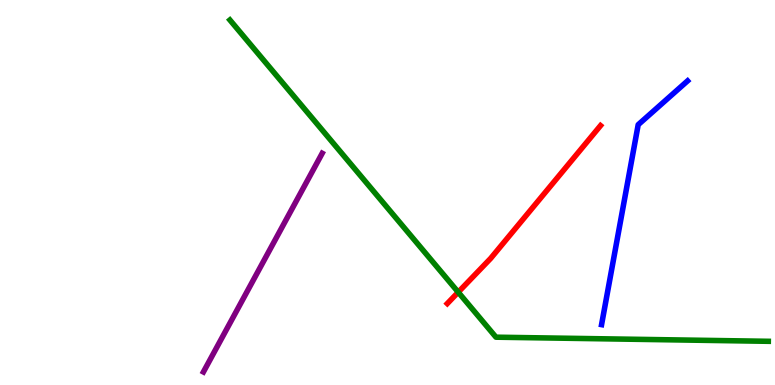[{'lines': ['blue', 'red'], 'intersections': []}, {'lines': ['green', 'red'], 'intersections': [{'x': 5.91, 'y': 2.41}]}, {'lines': ['purple', 'red'], 'intersections': []}, {'lines': ['blue', 'green'], 'intersections': []}, {'lines': ['blue', 'purple'], 'intersections': []}, {'lines': ['green', 'purple'], 'intersections': []}]